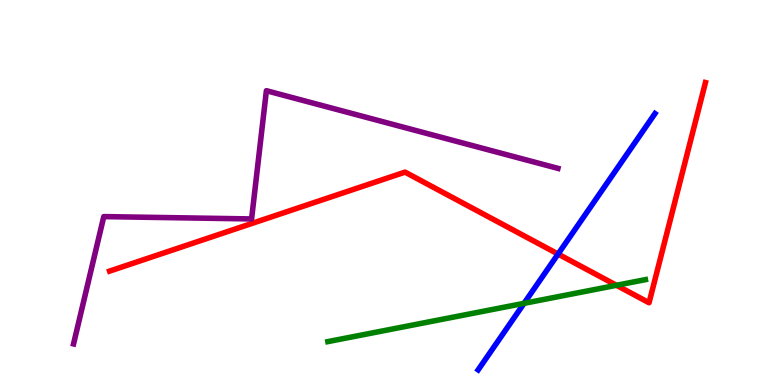[{'lines': ['blue', 'red'], 'intersections': [{'x': 7.2, 'y': 3.4}]}, {'lines': ['green', 'red'], 'intersections': [{'x': 7.95, 'y': 2.59}]}, {'lines': ['purple', 'red'], 'intersections': []}, {'lines': ['blue', 'green'], 'intersections': [{'x': 6.76, 'y': 2.12}]}, {'lines': ['blue', 'purple'], 'intersections': []}, {'lines': ['green', 'purple'], 'intersections': []}]